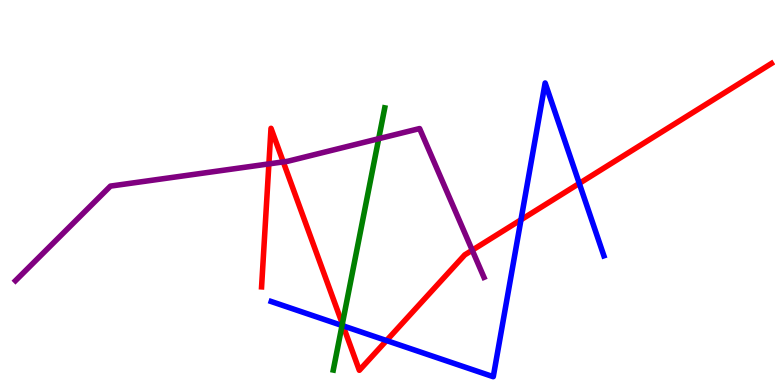[{'lines': ['blue', 'red'], 'intersections': [{'x': 4.43, 'y': 1.54}, {'x': 4.99, 'y': 1.15}, {'x': 6.72, 'y': 4.29}, {'x': 7.47, 'y': 5.24}]}, {'lines': ['green', 'red'], 'intersections': [{'x': 4.42, 'y': 1.59}]}, {'lines': ['purple', 'red'], 'intersections': [{'x': 3.47, 'y': 5.74}, {'x': 3.66, 'y': 5.8}, {'x': 6.09, 'y': 3.5}]}, {'lines': ['blue', 'green'], 'intersections': [{'x': 4.41, 'y': 1.55}]}, {'lines': ['blue', 'purple'], 'intersections': []}, {'lines': ['green', 'purple'], 'intersections': [{'x': 4.89, 'y': 6.4}]}]